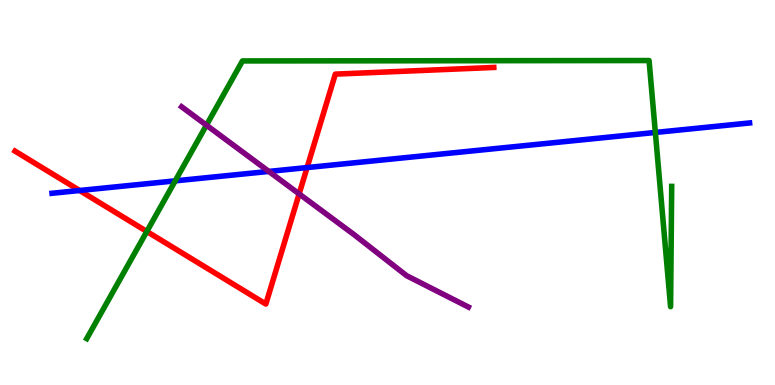[{'lines': ['blue', 'red'], 'intersections': [{'x': 1.03, 'y': 5.05}, {'x': 3.96, 'y': 5.65}]}, {'lines': ['green', 'red'], 'intersections': [{'x': 1.89, 'y': 3.99}]}, {'lines': ['purple', 'red'], 'intersections': [{'x': 3.86, 'y': 4.96}]}, {'lines': ['blue', 'green'], 'intersections': [{'x': 2.26, 'y': 5.3}, {'x': 8.46, 'y': 6.56}]}, {'lines': ['blue', 'purple'], 'intersections': [{'x': 3.47, 'y': 5.55}]}, {'lines': ['green', 'purple'], 'intersections': [{'x': 2.66, 'y': 6.75}]}]